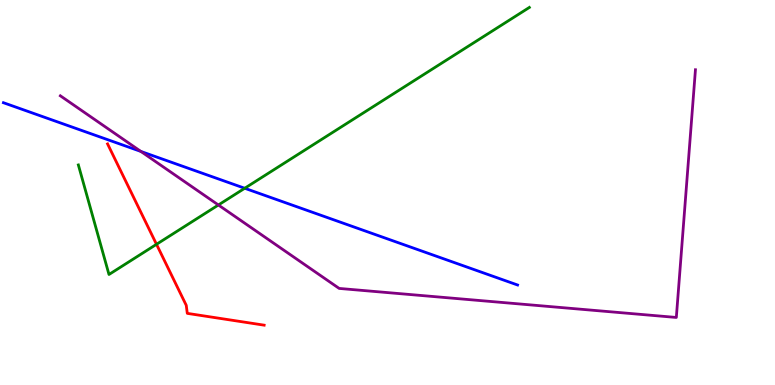[{'lines': ['blue', 'red'], 'intersections': []}, {'lines': ['green', 'red'], 'intersections': [{'x': 2.02, 'y': 3.65}]}, {'lines': ['purple', 'red'], 'intersections': []}, {'lines': ['blue', 'green'], 'intersections': [{'x': 3.16, 'y': 5.11}]}, {'lines': ['blue', 'purple'], 'intersections': [{'x': 1.82, 'y': 6.07}]}, {'lines': ['green', 'purple'], 'intersections': [{'x': 2.82, 'y': 4.68}]}]